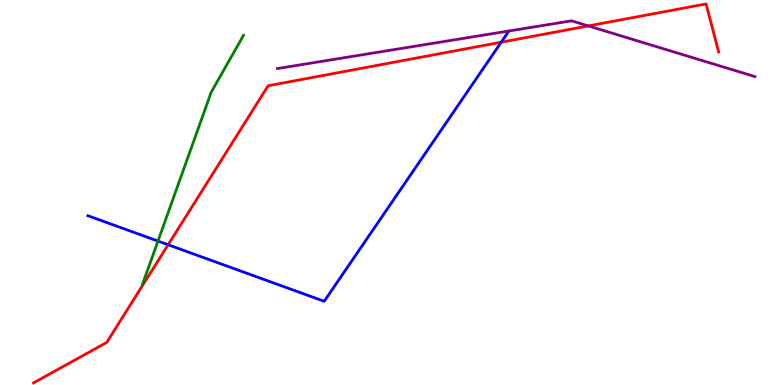[{'lines': ['blue', 'red'], 'intersections': [{'x': 2.17, 'y': 3.64}, {'x': 6.47, 'y': 8.9}]}, {'lines': ['green', 'red'], 'intersections': []}, {'lines': ['purple', 'red'], 'intersections': [{'x': 7.59, 'y': 9.33}]}, {'lines': ['blue', 'green'], 'intersections': [{'x': 2.04, 'y': 3.74}]}, {'lines': ['blue', 'purple'], 'intersections': []}, {'lines': ['green', 'purple'], 'intersections': []}]